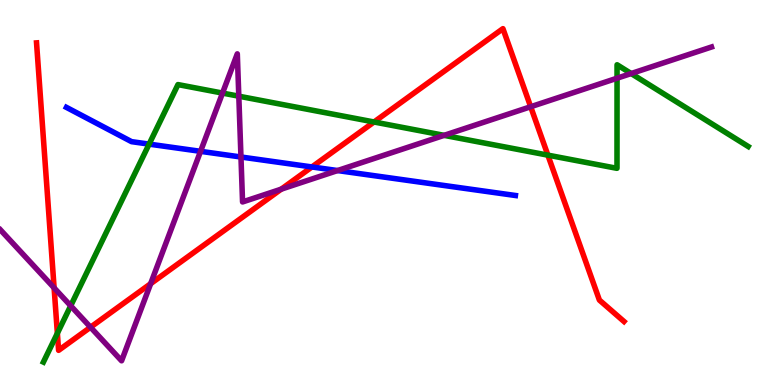[{'lines': ['blue', 'red'], 'intersections': [{'x': 4.02, 'y': 5.66}]}, {'lines': ['green', 'red'], 'intersections': [{'x': 0.74, 'y': 1.34}, {'x': 4.83, 'y': 6.83}, {'x': 7.07, 'y': 5.97}]}, {'lines': ['purple', 'red'], 'intersections': [{'x': 0.698, 'y': 2.52}, {'x': 1.17, 'y': 1.5}, {'x': 1.94, 'y': 2.63}, {'x': 3.63, 'y': 5.09}, {'x': 6.85, 'y': 7.23}]}, {'lines': ['blue', 'green'], 'intersections': [{'x': 1.92, 'y': 6.26}]}, {'lines': ['blue', 'purple'], 'intersections': [{'x': 2.59, 'y': 6.07}, {'x': 3.11, 'y': 5.92}, {'x': 4.36, 'y': 5.57}]}, {'lines': ['green', 'purple'], 'intersections': [{'x': 0.912, 'y': 2.06}, {'x': 2.87, 'y': 7.58}, {'x': 3.08, 'y': 7.5}, {'x': 5.73, 'y': 6.48}, {'x': 7.96, 'y': 7.97}, {'x': 8.14, 'y': 8.09}]}]